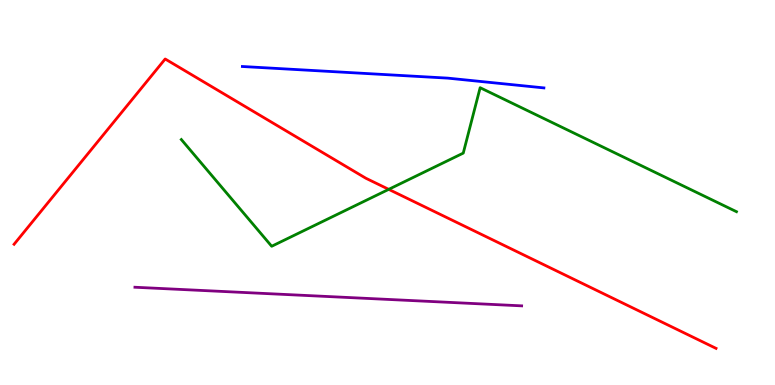[{'lines': ['blue', 'red'], 'intersections': []}, {'lines': ['green', 'red'], 'intersections': [{'x': 5.02, 'y': 5.08}]}, {'lines': ['purple', 'red'], 'intersections': []}, {'lines': ['blue', 'green'], 'intersections': []}, {'lines': ['blue', 'purple'], 'intersections': []}, {'lines': ['green', 'purple'], 'intersections': []}]